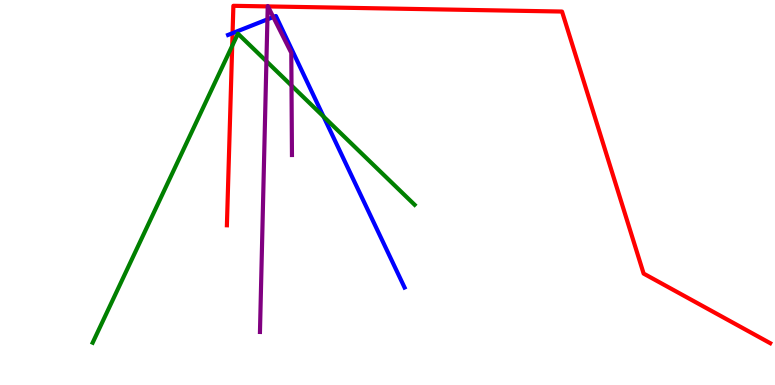[{'lines': ['blue', 'red'], 'intersections': [{'x': 3.0, 'y': 9.14}]}, {'lines': ['green', 'red'], 'intersections': [{'x': 3.0, 'y': 8.81}]}, {'lines': ['purple', 'red'], 'intersections': [{'x': 3.45, 'y': 9.83}, {'x': 3.46, 'y': 9.83}]}, {'lines': ['blue', 'green'], 'intersections': [{'x': 4.18, 'y': 6.97}]}, {'lines': ['blue', 'purple'], 'intersections': [{'x': 3.45, 'y': 9.5}, {'x': 3.53, 'y': 9.56}]}, {'lines': ['green', 'purple'], 'intersections': [{'x': 3.44, 'y': 8.41}, {'x': 3.76, 'y': 7.78}]}]